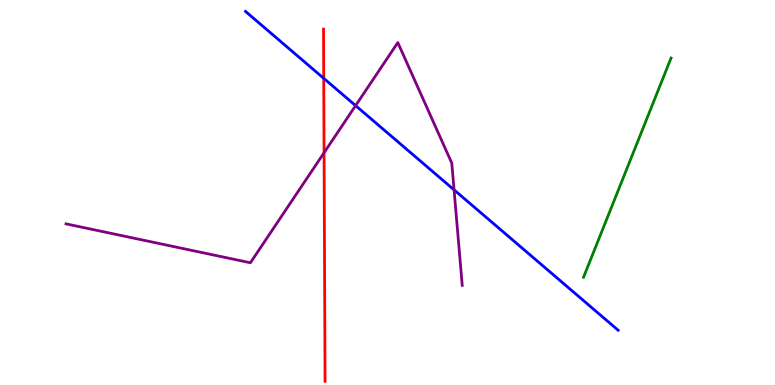[{'lines': ['blue', 'red'], 'intersections': [{'x': 4.18, 'y': 7.97}]}, {'lines': ['green', 'red'], 'intersections': []}, {'lines': ['purple', 'red'], 'intersections': [{'x': 4.18, 'y': 6.03}]}, {'lines': ['blue', 'green'], 'intersections': []}, {'lines': ['blue', 'purple'], 'intersections': [{'x': 4.59, 'y': 7.26}, {'x': 5.86, 'y': 5.07}]}, {'lines': ['green', 'purple'], 'intersections': []}]